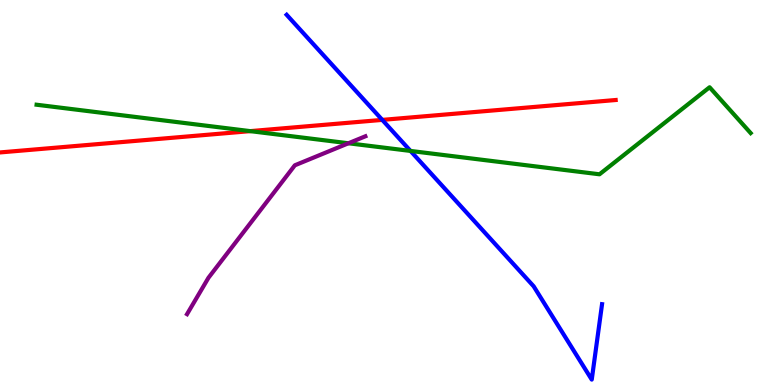[{'lines': ['blue', 'red'], 'intersections': [{'x': 4.93, 'y': 6.89}]}, {'lines': ['green', 'red'], 'intersections': [{'x': 3.23, 'y': 6.59}]}, {'lines': ['purple', 'red'], 'intersections': []}, {'lines': ['blue', 'green'], 'intersections': [{'x': 5.3, 'y': 6.08}]}, {'lines': ['blue', 'purple'], 'intersections': []}, {'lines': ['green', 'purple'], 'intersections': [{'x': 4.5, 'y': 6.28}]}]